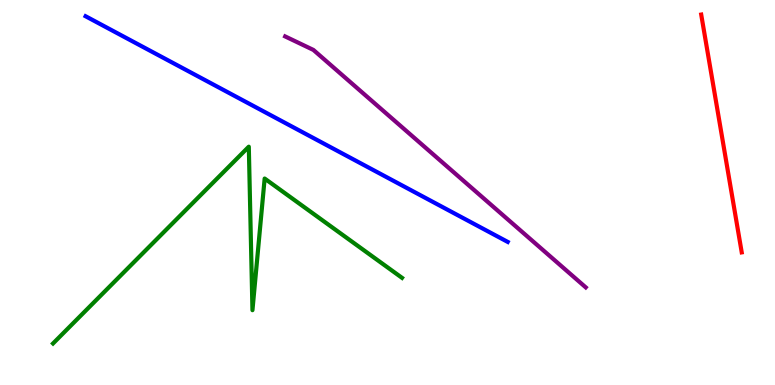[{'lines': ['blue', 'red'], 'intersections': []}, {'lines': ['green', 'red'], 'intersections': []}, {'lines': ['purple', 'red'], 'intersections': []}, {'lines': ['blue', 'green'], 'intersections': []}, {'lines': ['blue', 'purple'], 'intersections': []}, {'lines': ['green', 'purple'], 'intersections': []}]